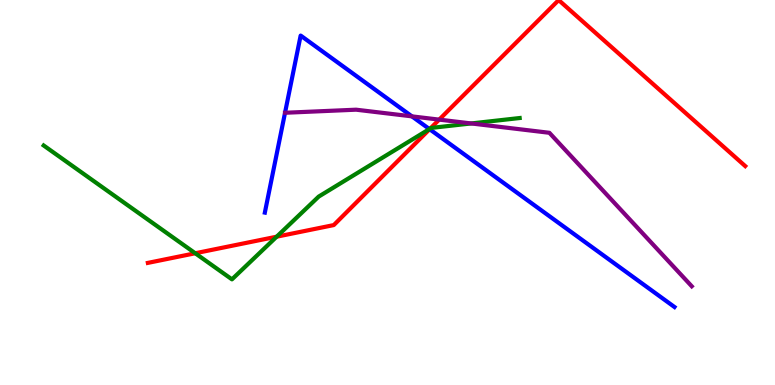[{'lines': ['blue', 'red'], 'intersections': [{'x': 5.54, 'y': 6.64}]}, {'lines': ['green', 'red'], 'intersections': [{'x': 2.52, 'y': 3.42}, {'x': 3.57, 'y': 3.85}, {'x': 5.55, 'y': 6.66}]}, {'lines': ['purple', 'red'], 'intersections': [{'x': 5.67, 'y': 6.89}]}, {'lines': ['blue', 'green'], 'intersections': [{'x': 5.54, 'y': 6.65}]}, {'lines': ['blue', 'purple'], 'intersections': [{'x': 3.68, 'y': 7.07}, {'x': 5.32, 'y': 6.98}]}, {'lines': ['green', 'purple'], 'intersections': [{'x': 6.08, 'y': 6.79}]}]